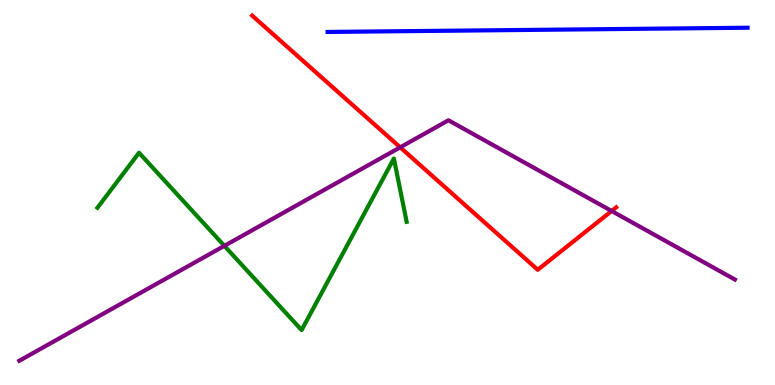[{'lines': ['blue', 'red'], 'intersections': []}, {'lines': ['green', 'red'], 'intersections': []}, {'lines': ['purple', 'red'], 'intersections': [{'x': 5.16, 'y': 6.17}, {'x': 7.89, 'y': 4.52}]}, {'lines': ['blue', 'green'], 'intersections': []}, {'lines': ['blue', 'purple'], 'intersections': []}, {'lines': ['green', 'purple'], 'intersections': [{'x': 2.9, 'y': 3.61}]}]